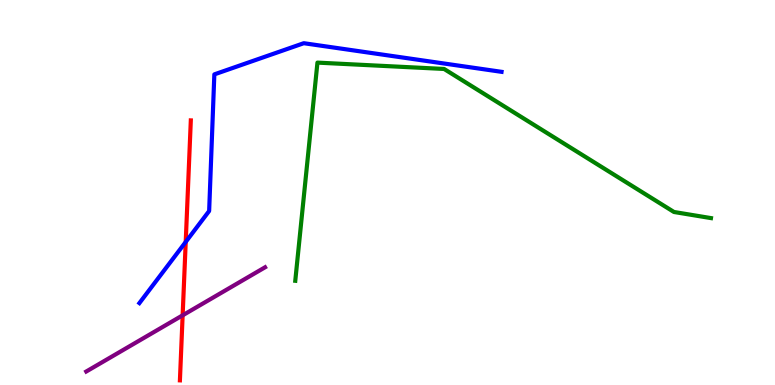[{'lines': ['blue', 'red'], 'intersections': [{'x': 2.4, 'y': 3.72}]}, {'lines': ['green', 'red'], 'intersections': []}, {'lines': ['purple', 'red'], 'intersections': [{'x': 2.36, 'y': 1.81}]}, {'lines': ['blue', 'green'], 'intersections': []}, {'lines': ['blue', 'purple'], 'intersections': []}, {'lines': ['green', 'purple'], 'intersections': []}]